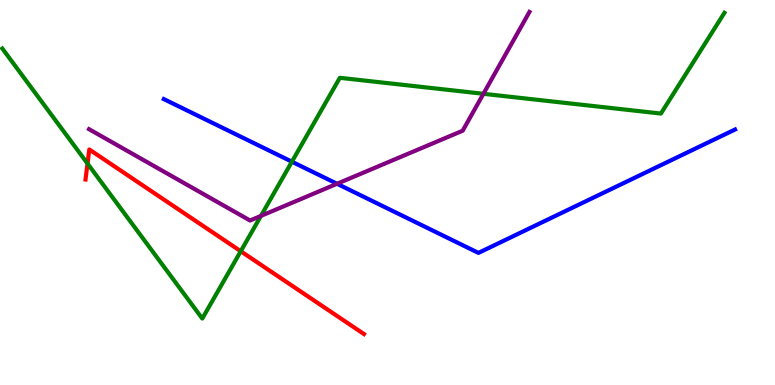[{'lines': ['blue', 'red'], 'intersections': []}, {'lines': ['green', 'red'], 'intersections': [{'x': 1.13, 'y': 5.75}, {'x': 3.11, 'y': 3.47}]}, {'lines': ['purple', 'red'], 'intersections': []}, {'lines': ['blue', 'green'], 'intersections': [{'x': 3.77, 'y': 5.8}]}, {'lines': ['blue', 'purple'], 'intersections': [{'x': 4.35, 'y': 5.23}]}, {'lines': ['green', 'purple'], 'intersections': [{'x': 3.37, 'y': 4.39}, {'x': 6.24, 'y': 7.56}]}]